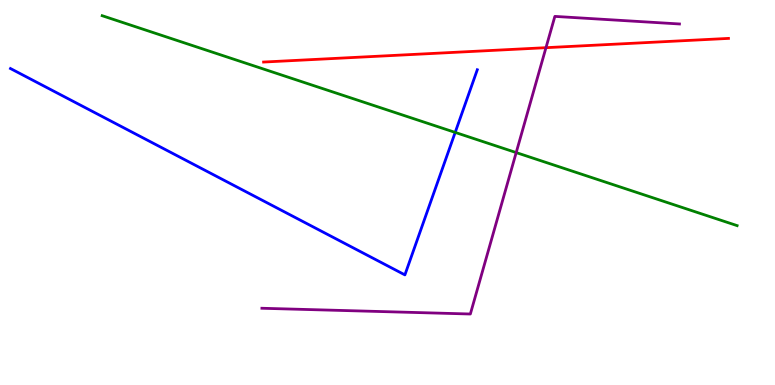[{'lines': ['blue', 'red'], 'intersections': []}, {'lines': ['green', 'red'], 'intersections': []}, {'lines': ['purple', 'red'], 'intersections': [{'x': 7.04, 'y': 8.76}]}, {'lines': ['blue', 'green'], 'intersections': [{'x': 5.87, 'y': 6.56}]}, {'lines': ['blue', 'purple'], 'intersections': []}, {'lines': ['green', 'purple'], 'intersections': [{'x': 6.66, 'y': 6.04}]}]